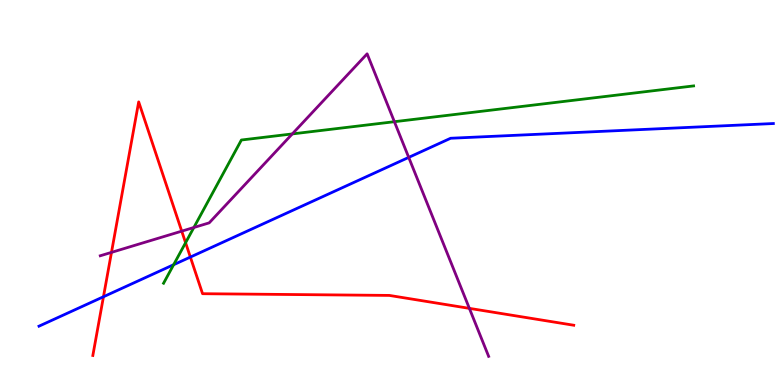[{'lines': ['blue', 'red'], 'intersections': [{'x': 1.33, 'y': 2.29}, {'x': 2.46, 'y': 3.32}]}, {'lines': ['green', 'red'], 'intersections': [{'x': 2.39, 'y': 3.7}]}, {'lines': ['purple', 'red'], 'intersections': [{'x': 1.44, 'y': 3.44}, {'x': 2.34, 'y': 4.0}, {'x': 6.06, 'y': 1.99}]}, {'lines': ['blue', 'green'], 'intersections': [{'x': 2.24, 'y': 3.12}]}, {'lines': ['blue', 'purple'], 'intersections': [{'x': 5.27, 'y': 5.91}]}, {'lines': ['green', 'purple'], 'intersections': [{'x': 2.5, 'y': 4.09}, {'x': 3.77, 'y': 6.52}, {'x': 5.09, 'y': 6.84}]}]